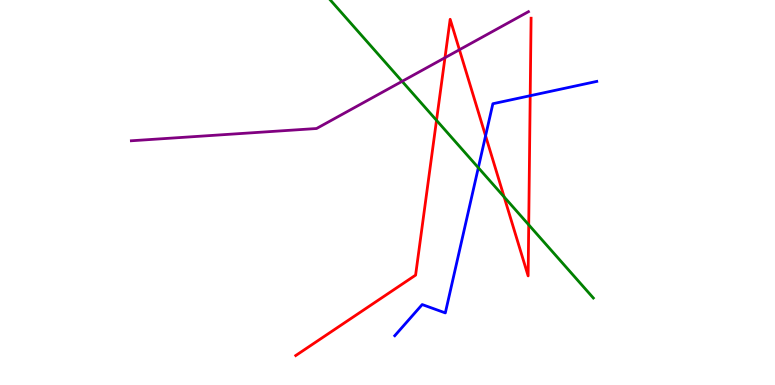[{'lines': ['blue', 'red'], 'intersections': [{'x': 6.27, 'y': 6.47}, {'x': 6.84, 'y': 7.51}]}, {'lines': ['green', 'red'], 'intersections': [{'x': 5.63, 'y': 6.87}, {'x': 6.51, 'y': 4.88}, {'x': 6.82, 'y': 4.16}]}, {'lines': ['purple', 'red'], 'intersections': [{'x': 5.74, 'y': 8.5}, {'x': 5.93, 'y': 8.71}]}, {'lines': ['blue', 'green'], 'intersections': [{'x': 6.17, 'y': 5.64}]}, {'lines': ['blue', 'purple'], 'intersections': []}, {'lines': ['green', 'purple'], 'intersections': [{'x': 5.19, 'y': 7.89}]}]